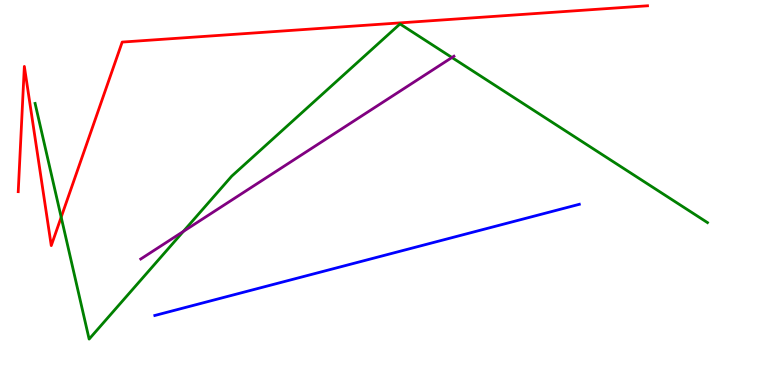[{'lines': ['blue', 'red'], 'intersections': []}, {'lines': ['green', 'red'], 'intersections': [{'x': 0.789, 'y': 4.36}]}, {'lines': ['purple', 'red'], 'intersections': []}, {'lines': ['blue', 'green'], 'intersections': []}, {'lines': ['blue', 'purple'], 'intersections': []}, {'lines': ['green', 'purple'], 'intersections': [{'x': 2.37, 'y': 3.99}, {'x': 5.83, 'y': 8.51}]}]